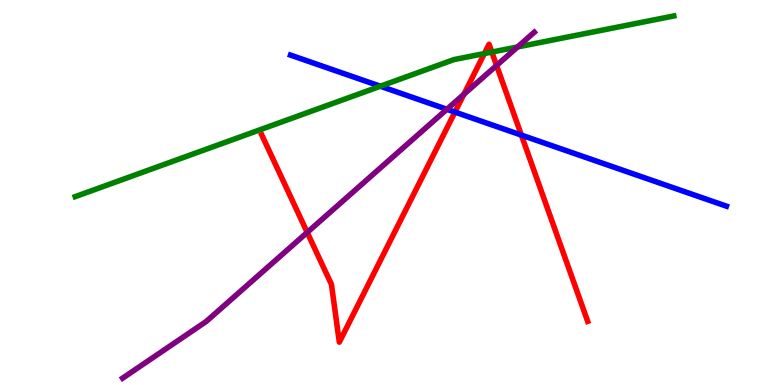[{'lines': ['blue', 'red'], 'intersections': [{'x': 5.87, 'y': 7.09}, {'x': 6.73, 'y': 6.49}]}, {'lines': ['green', 'red'], 'intersections': [{'x': 6.25, 'y': 8.61}, {'x': 6.35, 'y': 8.65}]}, {'lines': ['purple', 'red'], 'intersections': [{'x': 3.96, 'y': 3.96}, {'x': 5.99, 'y': 7.55}, {'x': 6.41, 'y': 8.3}]}, {'lines': ['blue', 'green'], 'intersections': [{'x': 4.91, 'y': 7.76}]}, {'lines': ['blue', 'purple'], 'intersections': [{'x': 5.77, 'y': 7.16}]}, {'lines': ['green', 'purple'], 'intersections': [{'x': 6.68, 'y': 8.78}]}]